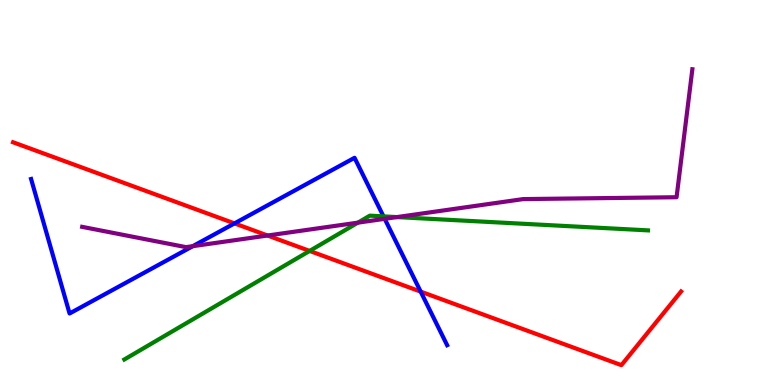[{'lines': ['blue', 'red'], 'intersections': [{'x': 3.03, 'y': 4.2}, {'x': 5.43, 'y': 2.43}]}, {'lines': ['green', 'red'], 'intersections': [{'x': 4.0, 'y': 3.48}]}, {'lines': ['purple', 'red'], 'intersections': [{'x': 3.45, 'y': 3.88}]}, {'lines': ['blue', 'green'], 'intersections': [{'x': 4.95, 'y': 4.38}]}, {'lines': ['blue', 'purple'], 'intersections': [{'x': 2.49, 'y': 3.61}, {'x': 4.96, 'y': 4.32}]}, {'lines': ['green', 'purple'], 'intersections': [{'x': 4.62, 'y': 4.22}, {'x': 5.12, 'y': 4.36}]}]